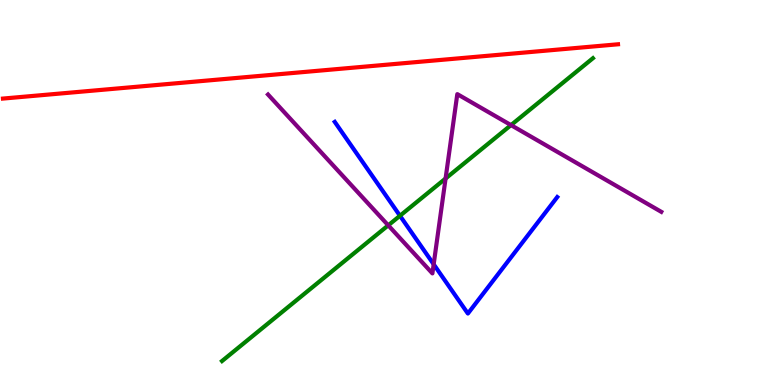[{'lines': ['blue', 'red'], 'intersections': []}, {'lines': ['green', 'red'], 'intersections': []}, {'lines': ['purple', 'red'], 'intersections': []}, {'lines': ['blue', 'green'], 'intersections': [{'x': 5.16, 'y': 4.4}]}, {'lines': ['blue', 'purple'], 'intersections': [{'x': 5.6, 'y': 3.14}]}, {'lines': ['green', 'purple'], 'intersections': [{'x': 5.01, 'y': 4.15}, {'x': 5.75, 'y': 5.36}, {'x': 6.59, 'y': 6.75}]}]